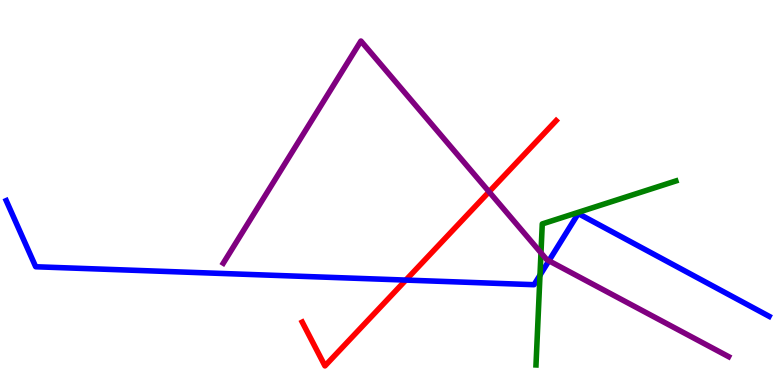[{'lines': ['blue', 'red'], 'intersections': [{'x': 5.24, 'y': 2.73}]}, {'lines': ['green', 'red'], 'intersections': []}, {'lines': ['purple', 'red'], 'intersections': [{'x': 6.31, 'y': 5.02}]}, {'lines': ['blue', 'green'], 'intersections': [{'x': 6.97, 'y': 2.85}]}, {'lines': ['blue', 'purple'], 'intersections': [{'x': 7.08, 'y': 3.23}]}, {'lines': ['green', 'purple'], 'intersections': [{'x': 6.98, 'y': 3.43}]}]